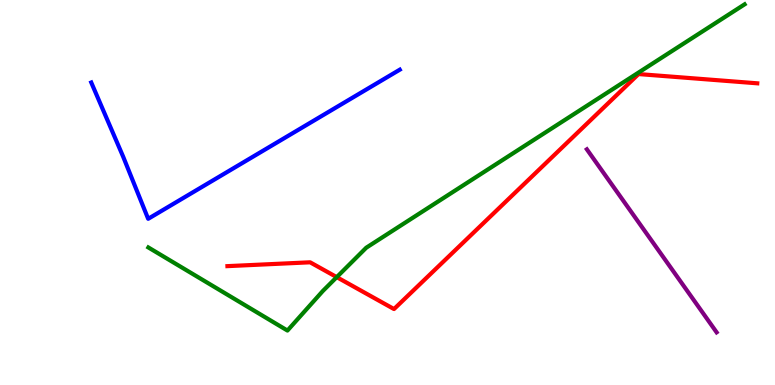[{'lines': ['blue', 'red'], 'intersections': []}, {'lines': ['green', 'red'], 'intersections': [{'x': 4.34, 'y': 2.8}]}, {'lines': ['purple', 'red'], 'intersections': []}, {'lines': ['blue', 'green'], 'intersections': []}, {'lines': ['blue', 'purple'], 'intersections': []}, {'lines': ['green', 'purple'], 'intersections': []}]